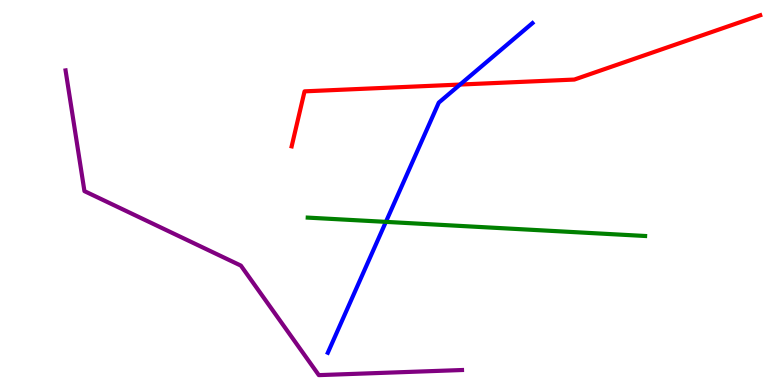[{'lines': ['blue', 'red'], 'intersections': [{'x': 5.94, 'y': 7.8}]}, {'lines': ['green', 'red'], 'intersections': []}, {'lines': ['purple', 'red'], 'intersections': []}, {'lines': ['blue', 'green'], 'intersections': [{'x': 4.98, 'y': 4.24}]}, {'lines': ['blue', 'purple'], 'intersections': []}, {'lines': ['green', 'purple'], 'intersections': []}]